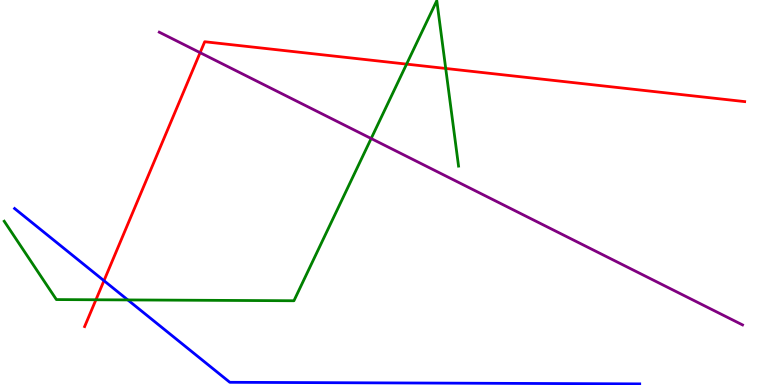[{'lines': ['blue', 'red'], 'intersections': [{'x': 1.34, 'y': 2.71}]}, {'lines': ['green', 'red'], 'intersections': [{'x': 1.24, 'y': 2.21}, {'x': 5.25, 'y': 8.33}, {'x': 5.75, 'y': 8.22}]}, {'lines': ['purple', 'red'], 'intersections': [{'x': 2.58, 'y': 8.63}]}, {'lines': ['blue', 'green'], 'intersections': [{'x': 1.65, 'y': 2.21}]}, {'lines': ['blue', 'purple'], 'intersections': []}, {'lines': ['green', 'purple'], 'intersections': [{'x': 4.79, 'y': 6.4}]}]